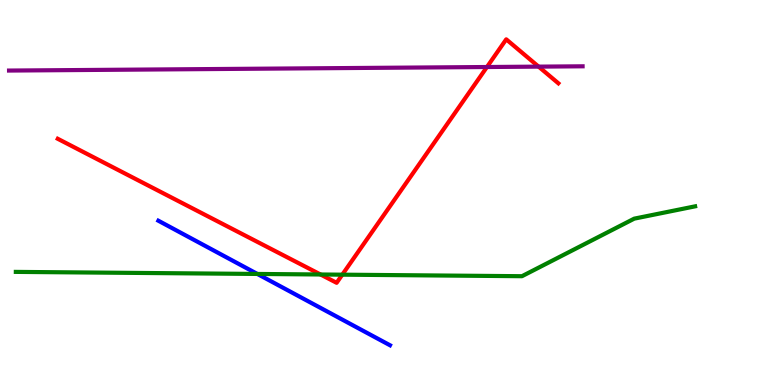[{'lines': ['blue', 'red'], 'intersections': []}, {'lines': ['green', 'red'], 'intersections': [{'x': 4.14, 'y': 2.87}, {'x': 4.42, 'y': 2.87}]}, {'lines': ['purple', 'red'], 'intersections': [{'x': 6.28, 'y': 8.26}, {'x': 6.95, 'y': 8.27}]}, {'lines': ['blue', 'green'], 'intersections': [{'x': 3.32, 'y': 2.88}]}, {'lines': ['blue', 'purple'], 'intersections': []}, {'lines': ['green', 'purple'], 'intersections': []}]